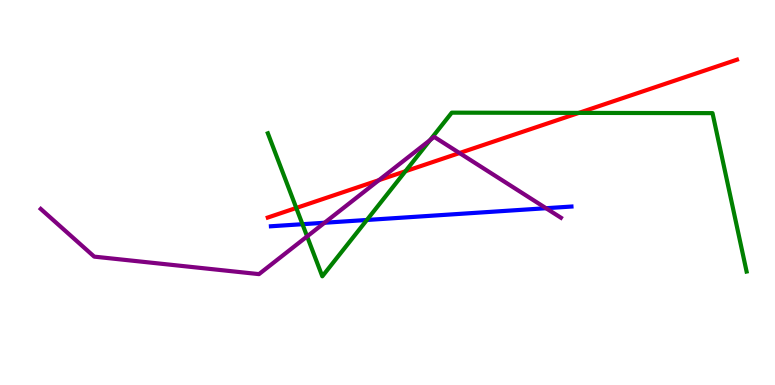[{'lines': ['blue', 'red'], 'intersections': []}, {'lines': ['green', 'red'], 'intersections': [{'x': 3.82, 'y': 4.6}, {'x': 5.23, 'y': 5.55}, {'x': 7.47, 'y': 7.07}]}, {'lines': ['purple', 'red'], 'intersections': [{'x': 4.89, 'y': 5.32}, {'x': 5.93, 'y': 6.02}]}, {'lines': ['blue', 'green'], 'intersections': [{'x': 3.9, 'y': 4.18}, {'x': 4.73, 'y': 4.29}]}, {'lines': ['blue', 'purple'], 'intersections': [{'x': 4.19, 'y': 4.21}, {'x': 7.05, 'y': 4.59}]}, {'lines': ['green', 'purple'], 'intersections': [{'x': 3.96, 'y': 3.86}, {'x': 5.55, 'y': 6.36}]}]